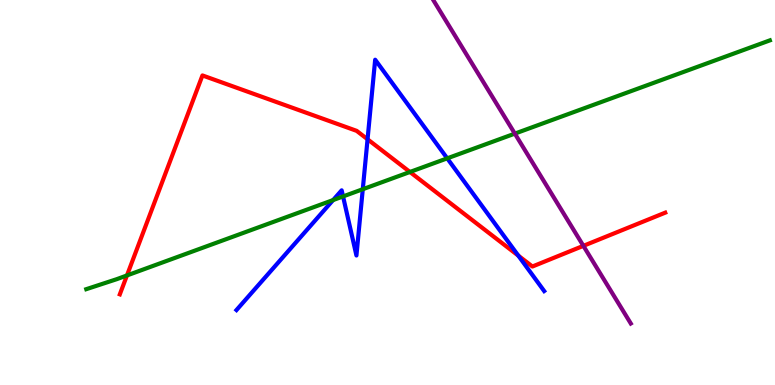[{'lines': ['blue', 'red'], 'intersections': [{'x': 4.74, 'y': 6.38}, {'x': 6.69, 'y': 3.36}]}, {'lines': ['green', 'red'], 'intersections': [{'x': 1.64, 'y': 2.85}, {'x': 5.29, 'y': 5.53}]}, {'lines': ['purple', 'red'], 'intersections': [{'x': 7.53, 'y': 3.61}]}, {'lines': ['blue', 'green'], 'intersections': [{'x': 4.3, 'y': 4.8}, {'x': 4.43, 'y': 4.9}, {'x': 4.68, 'y': 5.09}, {'x': 5.77, 'y': 5.89}]}, {'lines': ['blue', 'purple'], 'intersections': []}, {'lines': ['green', 'purple'], 'intersections': [{'x': 6.64, 'y': 6.53}]}]